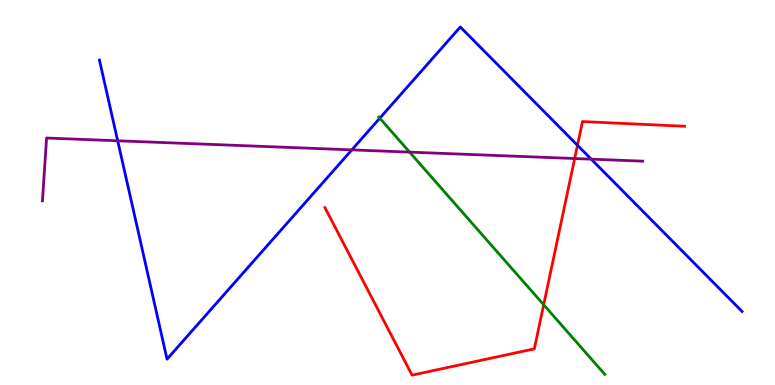[{'lines': ['blue', 'red'], 'intersections': [{'x': 7.45, 'y': 6.23}]}, {'lines': ['green', 'red'], 'intersections': [{'x': 7.02, 'y': 2.08}]}, {'lines': ['purple', 'red'], 'intersections': [{'x': 7.42, 'y': 5.88}]}, {'lines': ['blue', 'green'], 'intersections': [{'x': 4.9, 'y': 6.93}]}, {'lines': ['blue', 'purple'], 'intersections': [{'x': 1.52, 'y': 6.34}, {'x': 4.54, 'y': 6.11}, {'x': 7.63, 'y': 5.87}]}, {'lines': ['green', 'purple'], 'intersections': [{'x': 5.29, 'y': 6.05}]}]